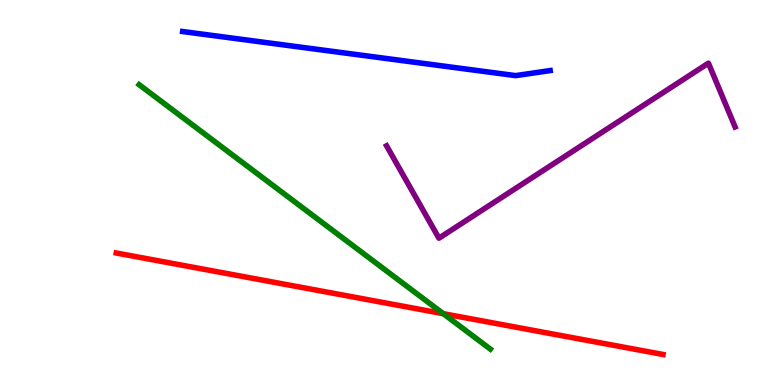[{'lines': ['blue', 'red'], 'intersections': []}, {'lines': ['green', 'red'], 'intersections': [{'x': 5.72, 'y': 1.85}]}, {'lines': ['purple', 'red'], 'intersections': []}, {'lines': ['blue', 'green'], 'intersections': []}, {'lines': ['blue', 'purple'], 'intersections': []}, {'lines': ['green', 'purple'], 'intersections': []}]